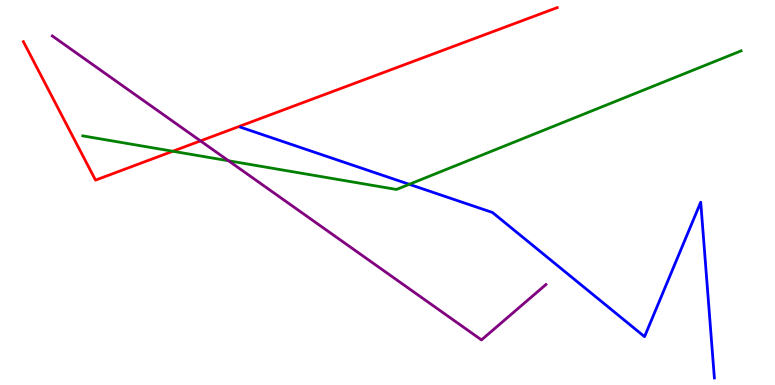[{'lines': ['blue', 'red'], 'intersections': []}, {'lines': ['green', 'red'], 'intersections': [{'x': 2.23, 'y': 6.07}]}, {'lines': ['purple', 'red'], 'intersections': [{'x': 2.59, 'y': 6.34}]}, {'lines': ['blue', 'green'], 'intersections': [{'x': 5.28, 'y': 5.21}]}, {'lines': ['blue', 'purple'], 'intersections': []}, {'lines': ['green', 'purple'], 'intersections': [{'x': 2.95, 'y': 5.82}]}]